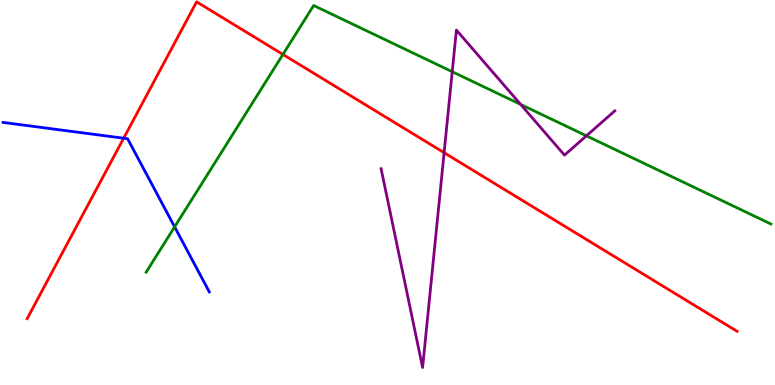[{'lines': ['blue', 'red'], 'intersections': [{'x': 1.6, 'y': 6.41}]}, {'lines': ['green', 'red'], 'intersections': [{'x': 3.65, 'y': 8.59}]}, {'lines': ['purple', 'red'], 'intersections': [{'x': 5.73, 'y': 6.03}]}, {'lines': ['blue', 'green'], 'intersections': [{'x': 2.25, 'y': 4.11}]}, {'lines': ['blue', 'purple'], 'intersections': []}, {'lines': ['green', 'purple'], 'intersections': [{'x': 5.84, 'y': 8.14}, {'x': 6.72, 'y': 7.29}, {'x': 7.57, 'y': 6.47}]}]